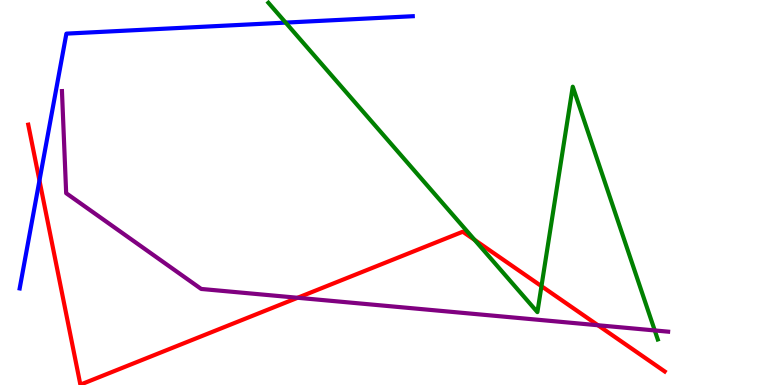[{'lines': ['blue', 'red'], 'intersections': [{'x': 0.509, 'y': 5.31}]}, {'lines': ['green', 'red'], 'intersections': [{'x': 6.12, 'y': 3.77}, {'x': 6.99, 'y': 2.57}]}, {'lines': ['purple', 'red'], 'intersections': [{'x': 3.84, 'y': 2.27}, {'x': 7.72, 'y': 1.55}]}, {'lines': ['blue', 'green'], 'intersections': [{'x': 3.69, 'y': 9.41}]}, {'lines': ['blue', 'purple'], 'intersections': []}, {'lines': ['green', 'purple'], 'intersections': [{'x': 8.45, 'y': 1.42}]}]